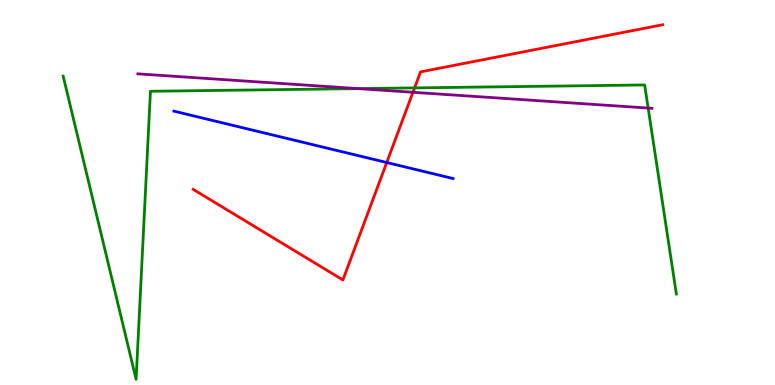[{'lines': ['blue', 'red'], 'intersections': [{'x': 4.99, 'y': 5.78}]}, {'lines': ['green', 'red'], 'intersections': [{'x': 5.35, 'y': 7.72}]}, {'lines': ['purple', 'red'], 'intersections': [{'x': 5.33, 'y': 7.6}]}, {'lines': ['blue', 'green'], 'intersections': []}, {'lines': ['blue', 'purple'], 'intersections': []}, {'lines': ['green', 'purple'], 'intersections': [{'x': 4.62, 'y': 7.7}, {'x': 8.36, 'y': 7.19}]}]